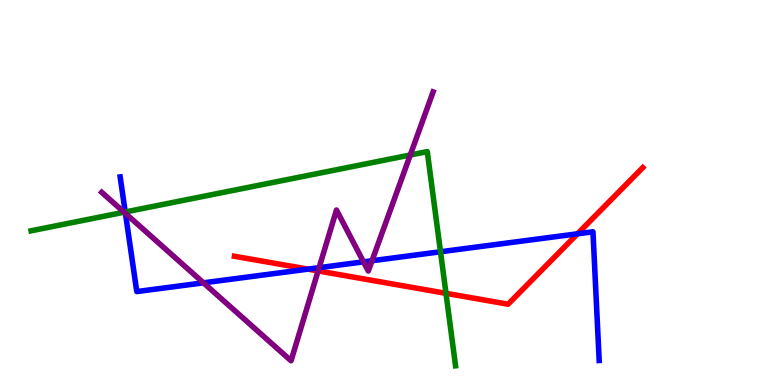[{'lines': ['blue', 'red'], 'intersections': [{'x': 3.97, 'y': 3.01}, {'x': 7.45, 'y': 3.93}]}, {'lines': ['green', 'red'], 'intersections': [{'x': 5.75, 'y': 2.38}]}, {'lines': ['purple', 'red'], 'intersections': [{'x': 4.1, 'y': 2.96}]}, {'lines': ['blue', 'green'], 'intersections': [{'x': 1.62, 'y': 4.49}, {'x': 5.68, 'y': 3.46}]}, {'lines': ['blue', 'purple'], 'intersections': [{'x': 1.62, 'y': 4.46}, {'x': 2.63, 'y': 2.65}, {'x': 4.12, 'y': 3.05}, {'x': 4.69, 'y': 3.2}, {'x': 4.8, 'y': 3.23}]}, {'lines': ['green', 'purple'], 'intersections': [{'x': 1.6, 'y': 4.49}, {'x': 5.29, 'y': 5.97}]}]